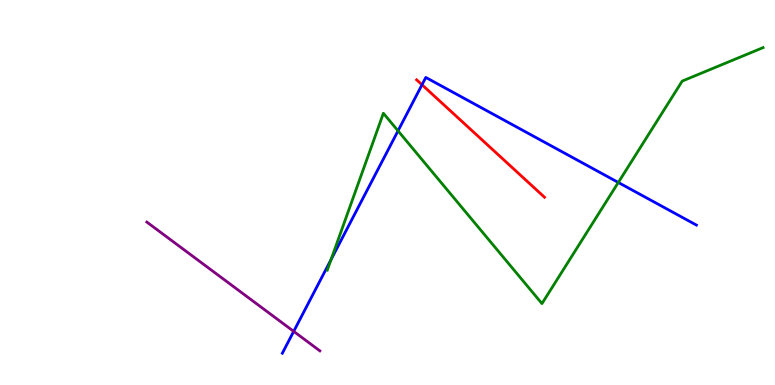[{'lines': ['blue', 'red'], 'intersections': [{'x': 5.45, 'y': 7.8}]}, {'lines': ['green', 'red'], 'intersections': []}, {'lines': ['purple', 'red'], 'intersections': []}, {'lines': ['blue', 'green'], 'intersections': [{'x': 4.27, 'y': 3.26}, {'x': 5.14, 'y': 6.6}, {'x': 7.98, 'y': 5.26}]}, {'lines': ['blue', 'purple'], 'intersections': [{'x': 3.79, 'y': 1.39}]}, {'lines': ['green', 'purple'], 'intersections': []}]